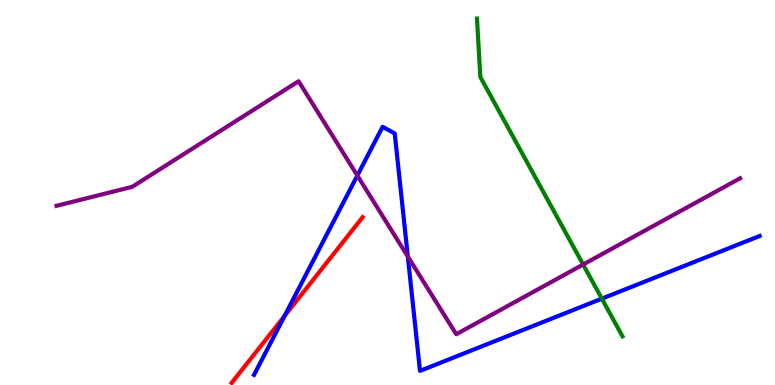[{'lines': ['blue', 'red'], 'intersections': [{'x': 3.67, 'y': 1.79}]}, {'lines': ['green', 'red'], 'intersections': []}, {'lines': ['purple', 'red'], 'intersections': []}, {'lines': ['blue', 'green'], 'intersections': [{'x': 7.77, 'y': 2.24}]}, {'lines': ['blue', 'purple'], 'intersections': [{'x': 4.61, 'y': 5.44}, {'x': 5.26, 'y': 3.34}]}, {'lines': ['green', 'purple'], 'intersections': [{'x': 7.52, 'y': 3.13}]}]